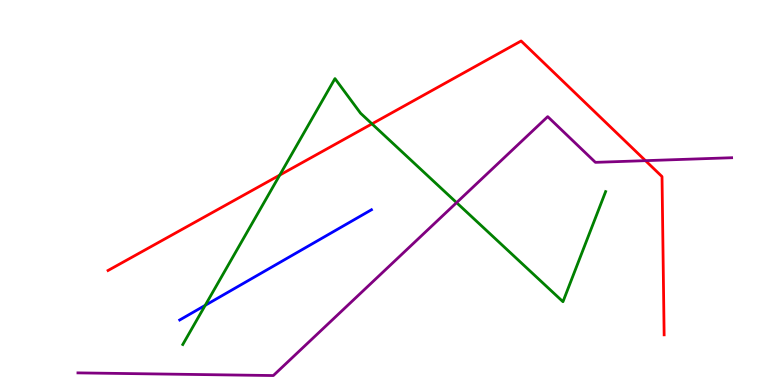[{'lines': ['blue', 'red'], 'intersections': []}, {'lines': ['green', 'red'], 'intersections': [{'x': 3.61, 'y': 5.45}, {'x': 4.8, 'y': 6.78}]}, {'lines': ['purple', 'red'], 'intersections': [{'x': 8.33, 'y': 5.83}]}, {'lines': ['blue', 'green'], 'intersections': [{'x': 2.65, 'y': 2.07}]}, {'lines': ['blue', 'purple'], 'intersections': []}, {'lines': ['green', 'purple'], 'intersections': [{'x': 5.89, 'y': 4.74}]}]